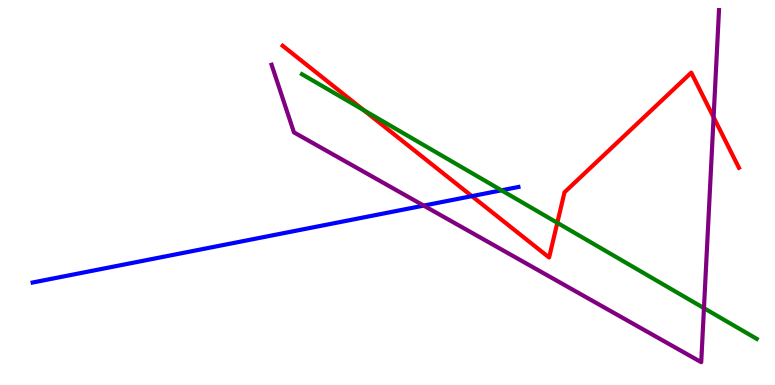[{'lines': ['blue', 'red'], 'intersections': [{'x': 6.09, 'y': 4.91}]}, {'lines': ['green', 'red'], 'intersections': [{'x': 4.69, 'y': 7.14}, {'x': 7.19, 'y': 4.21}]}, {'lines': ['purple', 'red'], 'intersections': [{'x': 9.21, 'y': 6.96}]}, {'lines': ['blue', 'green'], 'intersections': [{'x': 6.47, 'y': 5.06}]}, {'lines': ['blue', 'purple'], 'intersections': [{'x': 5.47, 'y': 4.66}]}, {'lines': ['green', 'purple'], 'intersections': [{'x': 9.08, 'y': 2.0}]}]